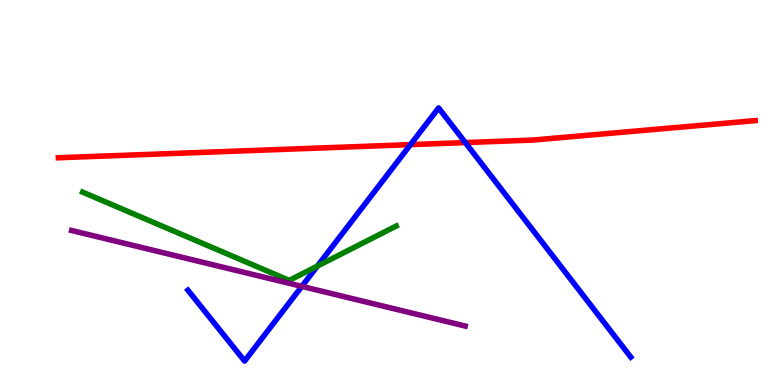[{'lines': ['blue', 'red'], 'intersections': [{'x': 5.3, 'y': 6.24}, {'x': 6.0, 'y': 6.3}]}, {'lines': ['green', 'red'], 'intersections': []}, {'lines': ['purple', 'red'], 'intersections': []}, {'lines': ['blue', 'green'], 'intersections': [{'x': 4.09, 'y': 3.09}]}, {'lines': ['blue', 'purple'], 'intersections': [{'x': 3.89, 'y': 2.56}]}, {'lines': ['green', 'purple'], 'intersections': []}]